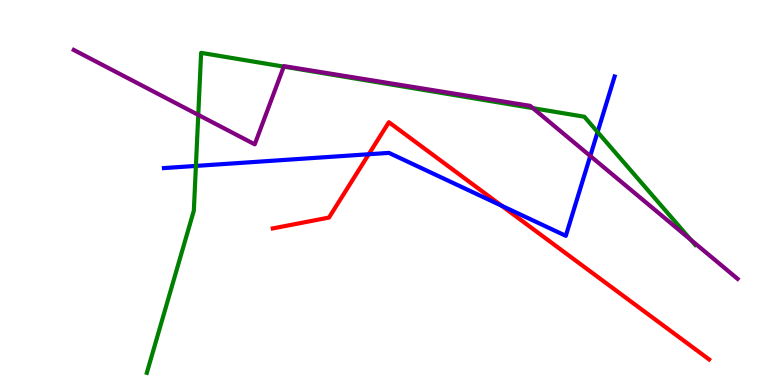[{'lines': ['blue', 'red'], 'intersections': [{'x': 4.76, 'y': 5.99}, {'x': 6.47, 'y': 4.66}]}, {'lines': ['green', 'red'], 'intersections': []}, {'lines': ['purple', 'red'], 'intersections': []}, {'lines': ['blue', 'green'], 'intersections': [{'x': 2.53, 'y': 5.69}, {'x': 7.71, 'y': 6.57}]}, {'lines': ['blue', 'purple'], 'intersections': [{'x': 7.62, 'y': 5.95}]}, {'lines': ['green', 'purple'], 'intersections': [{'x': 2.56, 'y': 7.02}, {'x': 3.66, 'y': 8.27}, {'x': 6.88, 'y': 7.19}, {'x': 8.91, 'y': 3.77}]}]